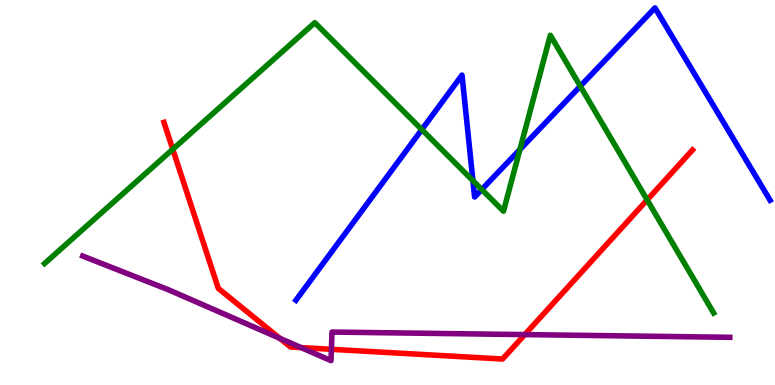[{'lines': ['blue', 'red'], 'intersections': []}, {'lines': ['green', 'red'], 'intersections': [{'x': 2.23, 'y': 6.12}, {'x': 8.35, 'y': 4.81}]}, {'lines': ['purple', 'red'], 'intersections': [{'x': 3.61, 'y': 1.21}, {'x': 3.88, 'y': 0.972}, {'x': 4.28, 'y': 0.927}, {'x': 6.77, 'y': 1.31}]}, {'lines': ['blue', 'green'], 'intersections': [{'x': 5.44, 'y': 6.63}, {'x': 6.1, 'y': 5.31}, {'x': 6.22, 'y': 5.08}, {'x': 6.71, 'y': 6.12}, {'x': 7.49, 'y': 7.76}]}, {'lines': ['blue', 'purple'], 'intersections': []}, {'lines': ['green', 'purple'], 'intersections': []}]